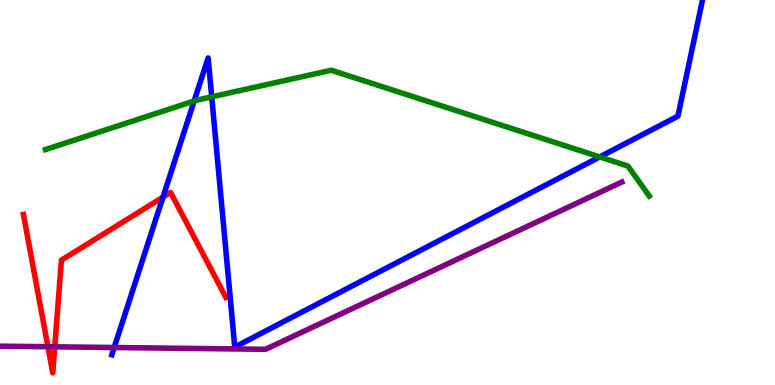[{'lines': ['blue', 'red'], 'intersections': [{'x': 2.1, 'y': 4.88}]}, {'lines': ['green', 'red'], 'intersections': []}, {'lines': ['purple', 'red'], 'intersections': [{'x': 0.618, 'y': 0.994}, {'x': 0.706, 'y': 0.992}]}, {'lines': ['blue', 'green'], 'intersections': [{'x': 2.51, 'y': 7.38}, {'x': 2.73, 'y': 7.49}, {'x': 7.74, 'y': 5.92}]}, {'lines': ['blue', 'purple'], 'intersections': [{'x': 1.47, 'y': 0.974}]}, {'lines': ['green', 'purple'], 'intersections': []}]